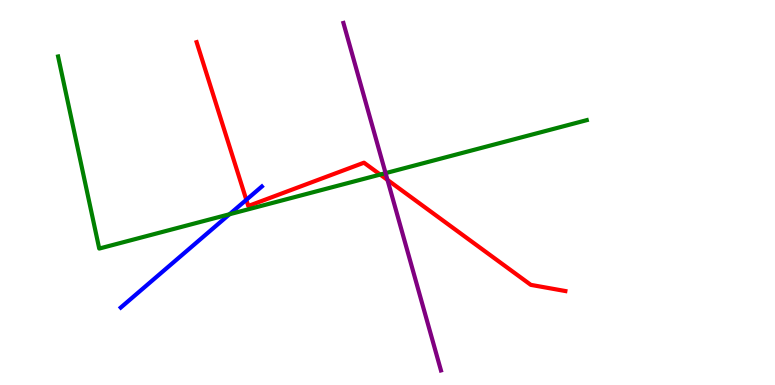[{'lines': ['blue', 'red'], 'intersections': [{'x': 3.18, 'y': 4.81}]}, {'lines': ['green', 'red'], 'intersections': [{'x': 4.91, 'y': 5.47}]}, {'lines': ['purple', 'red'], 'intersections': [{'x': 5.0, 'y': 5.33}]}, {'lines': ['blue', 'green'], 'intersections': [{'x': 2.96, 'y': 4.44}]}, {'lines': ['blue', 'purple'], 'intersections': []}, {'lines': ['green', 'purple'], 'intersections': [{'x': 4.98, 'y': 5.5}]}]